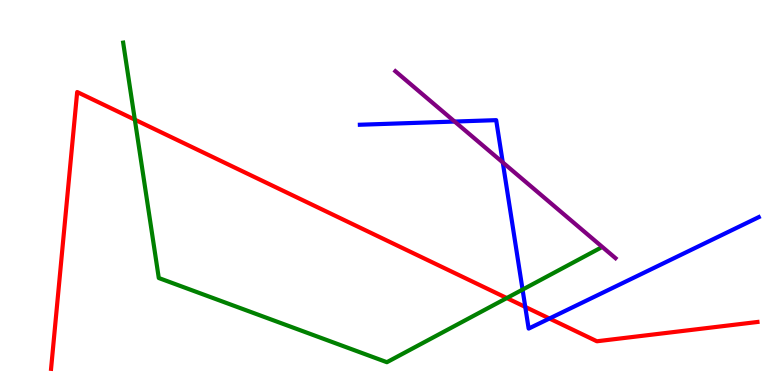[{'lines': ['blue', 'red'], 'intersections': [{'x': 6.78, 'y': 2.03}, {'x': 7.09, 'y': 1.73}]}, {'lines': ['green', 'red'], 'intersections': [{'x': 1.74, 'y': 6.89}, {'x': 6.54, 'y': 2.26}]}, {'lines': ['purple', 'red'], 'intersections': []}, {'lines': ['blue', 'green'], 'intersections': [{'x': 6.74, 'y': 2.48}]}, {'lines': ['blue', 'purple'], 'intersections': [{'x': 5.87, 'y': 6.84}, {'x': 6.49, 'y': 5.78}]}, {'lines': ['green', 'purple'], 'intersections': []}]